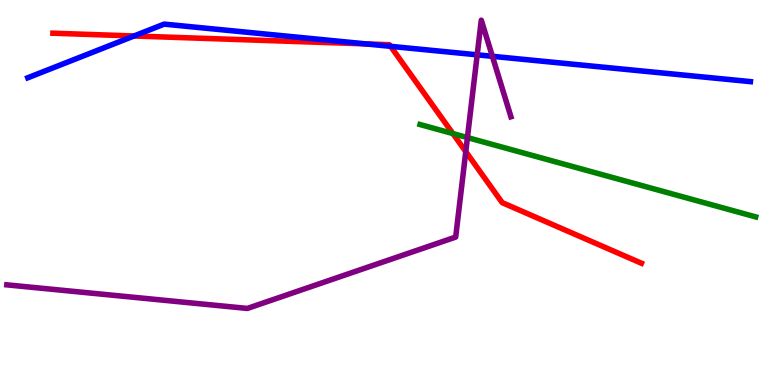[{'lines': ['blue', 'red'], 'intersections': [{'x': 1.73, 'y': 9.07}, {'x': 4.72, 'y': 8.86}, {'x': 5.04, 'y': 8.8}]}, {'lines': ['green', 'red'], 'intersections': [{'x': 5.84, 'y': 6.53}]}, {'lines': ['purple', 'red'], 'intersections': [{'x': 6.01, 'y': 6.06}]}, {'lines': ['blue', 'green'], 'intersections': []}, {'lines': ['blue', 'purple'], 'intersections': [{'x': 6.16, 'y': 8.58}, {'x': 6.35, 'y': 8.54}]}, {'lines': ['green', 'purple'], 'intersections': [{'x': 6.03, 'y': 6.43}]}]